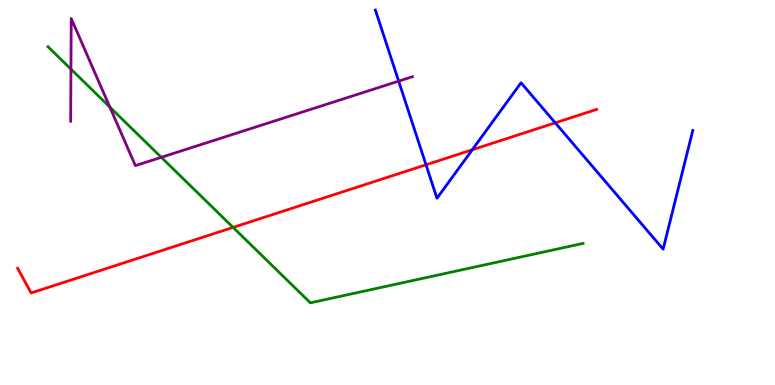[{'lines': ['blue', 'red'], 'intersections': [{'x': 5.5, 'y': 5.72}, {'x': 6.09, 'y': 6.11}, {'x': 7.16, 'y': 6.81}]}, {'lines': ['green', 'red'], 'intersections': [{'x': 3.01, 'y': 4.09}]}, {'lines': ['purple', 'red'], 'intersections': []}, {'lines': ['blue', 'green'], 'intersections': []}, {'lines': ['blue', 'purple'], 'intersections': [{'x': 5.14, 'y': 7.89}]}, {'lines': ['green', 'purple'], 'intersections': [{'x': 0.915, 'y': 8.2}, {'x': 1.42, 'y': 7.22}, {'x': 2.08, 'y': 5.91}]}]